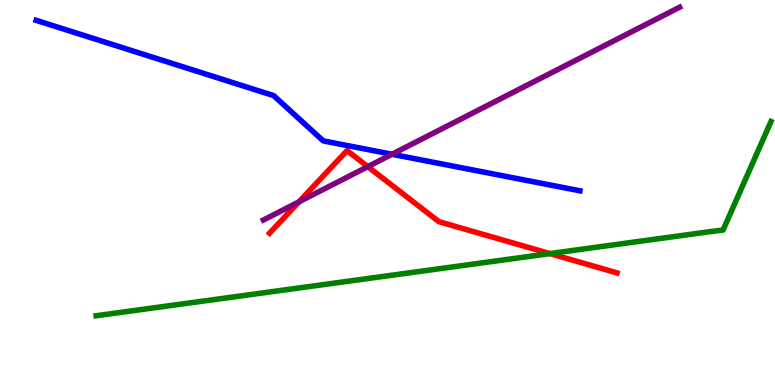[{'lines': ['blue', 'red'], 'intersections': []}, {'lines': ['green', 'red'], 'intersections': [{'x': 7.1, 'y': 3.41}]}, {'lines': ['purple', 'red'], 'intersections': [{'x': 3.86, 'y': 4.76}, {'x': 4.75, 'y': 5.67}]}, {'lines': ['blue', 'green'], 'intersections': []}, {'lines': ['blue', 'purple'], 'intersections': [{'x': 5.06, 'y': 5.99}]}, {'lines': ['green', 'purple'], 'intersections': []}]